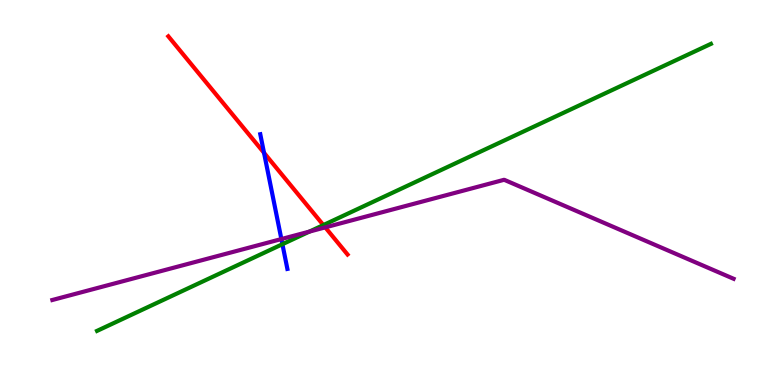[{'lines': ['blue', 'red'], 'intersections': [{'x': 3.41, 'y': 6.03}]}, {'lines': ['green', 'red'], 'intersections': [{'x': 4.17, 'y': 4.15}]}, {'lines': ['purple', 'red'], 'intersections': [{'x': 4.2, 'y': 4.09}]}, {'lines': ['blue', 'green'], 'intersections': [{'x': 3.64, 'y': 3.66}]}, {'lines': ['blue', 'purple'], 'intersections': [{'x': 3.63, 'y': 3.79}]}, {'lines': ['green', 'purple'], 'intersections': [{'x': 3.99, 'y': 3.98}]}]